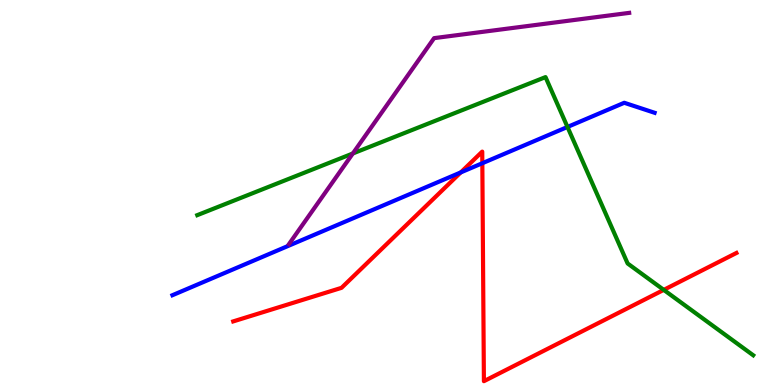[{'lines': ['blue', 'red'], 'intersections': [{'x': 5.95, 'y': 5.52}, {'x': 6.22, 'y': 5.76}]}, {'lines': ['green', 'red'], 'intersections': [{'x': 8.56, 'y': 2.47}]}, {'lines': ['purple', 'red'], 'intersections': []}, {'lines': ['blue', 'green'], 'intersections': [{'x': 7.32, 'y': 6.7}]}, {'lines': ['blue', 'purple'], 'intersections': []}, {'lines': ['green', 'purple'], 'intersections': [{'x': 4.55, 'y': 6.01}]}]